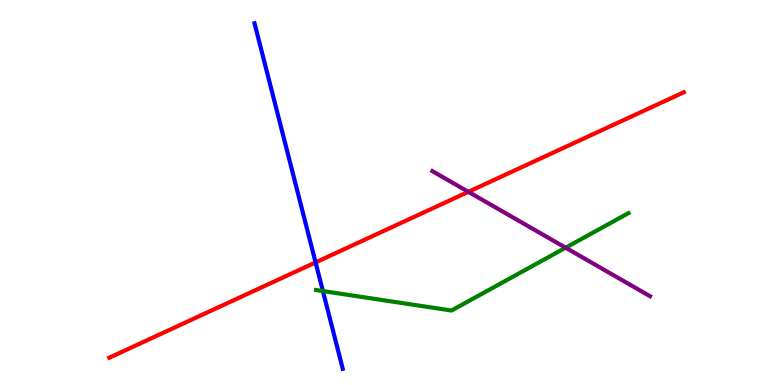[{'lines': ['blue', 'red'], 'intersections': [{'x': 4.07, 'y': 3.18}]}, {'lines': ['green', 'red'], 'intersections': []}, {'lines': ['purple', 'red'], 'intersections': [{'x': 6.04, 'y': 5.02}]}, {'lines': ['blue', 'green'], 'intersections': [{'x': 4.17, 'y': 2.44}]}, {'lines': ['blue', 'purple'], 'intersections': []}, {'lines': ['green', 'purple'], 'intersections': [{'x': 7.3, 'y': 3.57}]}]